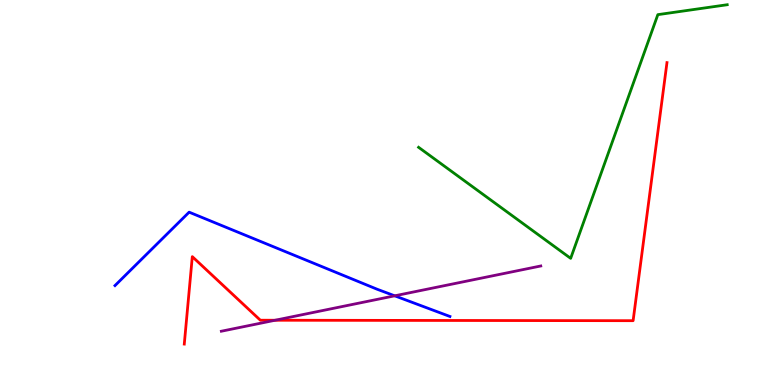[{'lines': ['blue', 'red'], 'intersections': []}, {'lines': ['green', 'red'], 'intersections': []}, {'lines': ['purple', 'red'], 'intersections': [{'x': 3.55, 'y': 1.68}]}, {'lines': ['blue', 'green'], 'intersections': []}, {'lines': ['blue', 'purple'], 'intersections': [{'x': 5.09, 'y': 2.32}]}, {'lines': ['green', 'purple'], 'intersections': []}]